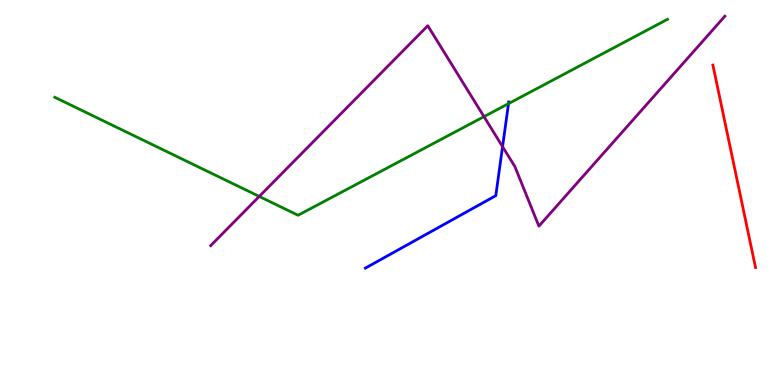[{'lines': ['blue', 'red'], 'intersections': []}, {'lines': ['green', 'red'], 'intersections': []}, {'lines': ['purple', 'red'], 'intersections': []}, {'lines': ['blue', 'green'], 'intersections': [{'x': 6.56, 'y': 7.31}]}, {'lines': ['blue', 'purple'], 'intersections': [{'x': 6.48, 'y': 6.19}]}, {'lines': ['green', 'purple'], 'intersections': [{'x': 3.35, 'y': 4.9}, {'x': 6.25, 'y': 6.97}]}]